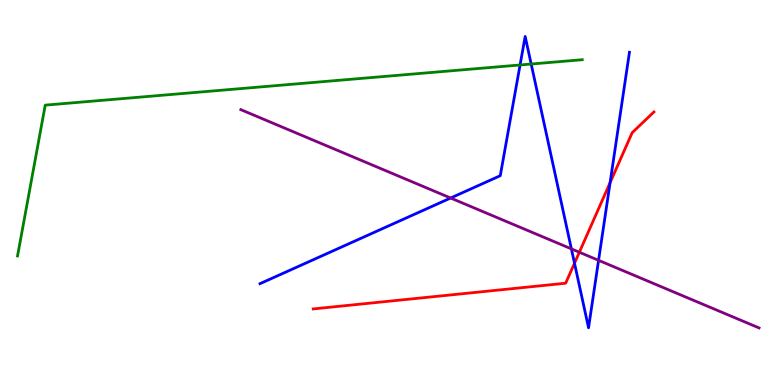[{'lines': ['blue', 'red'], 'intersections': [{'x': 7.41, 'y': 3.16}, {'x': 7.87, 'y': 5.26}]}, {'lines': ['green', 'red'], 'intersections': []}, {'lines': ['purple', 'red'], 'intersections': [{'x': 7.48, 'y': 3.45}]}, {'lines': ['blue', 'green'], 'intersections': [{'x': 6.71, 'y': 8.31}, {'x': 6.85, 'y': 8.34}]}, {'lines': ['blue', 'purple'], 'intersections': [{'x': 5.81, 'y': 4.86}, {'x': 7.37, 'y': 3.54}, {'x': 7.72, 'y': 3.24}]}, {'lines': ['green', 'purple'], 'intersections': []}]